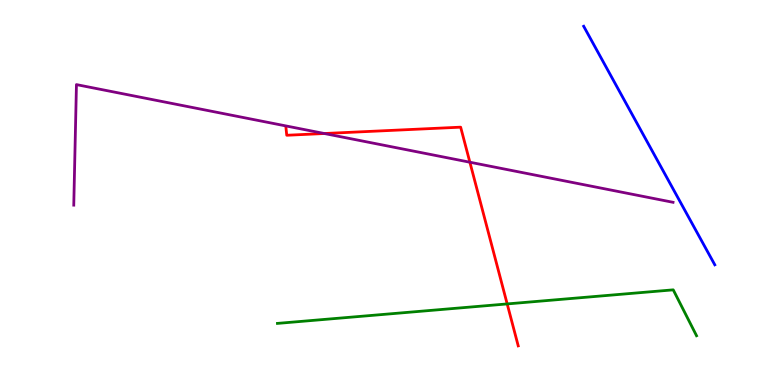[{'lines': ['blue', 'red'], 'intersections': []}, {'lines': ['green', 'red'], 'intersections': [{'x': 6.54, 'y': 2.11}]}, {'lines': ['purple', 'red'], 'intersections': [{'x': 4.19, 'y': 6.53}, {'x': 6.06, 'y': 5.79}]}, {'lines': ['blue', 'green'], 'intersections': []}, {'lines': ['blue', 'purple'], 'intersections': []}, {'lines': ['green', 'purple'], 'intersections': []}]